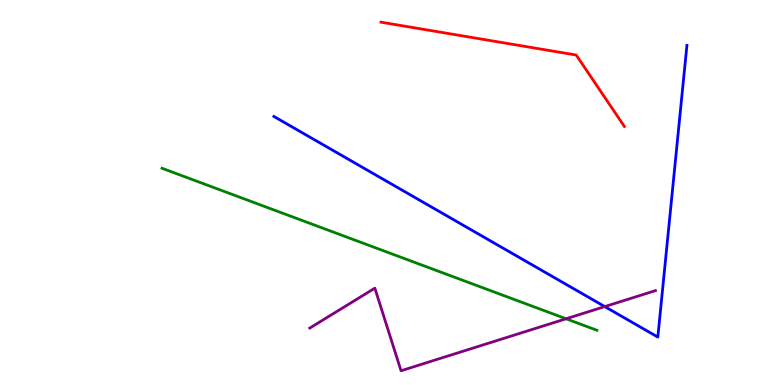[{'lines': ['blue', 'red'], 'intersections': []}, {'lines': ['green', 'red'], 'intersections': []}, {'lines': ['purple', 'red'], 'intersections': []}, {'lines': ['blue', 'green'], 'intersections': []}, {'lines': ['blue', 'purple'], 'intersections': [{'x': 7.8, 'y': 2.04}]}, {'lines': ['green', 'purple'], 'intersections': [{'x': 7.3, 'y': 1.72}]}]